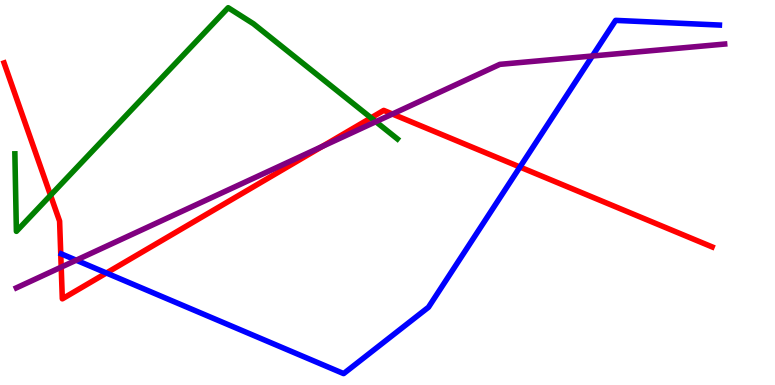[{'lines': ['blue', 'red'], 'intersections': [{'x': 1.37, 'y': 2.91}, {'x': 6.71, 'y': 5.66}]}, {'lines': ['green', 'red'], 'intersections': [{'x': 0.652, 'y': 4.93}, {'x': 4.79, 'y': 6.94}]}, {'lines': ['purple', 'red'], 'intersections': [{'x': 0.79, 'y': 3.06}, {'x': 4.16, 'y': 6.2}, {'x': 5.06, 'y': 7.04}]}, {'lines': ['blue', 'green'], 'intersections': []}, {'lines': ['blue', 'purple'], 'intersections': [{'x': 0.983, 'y': 3.24}, {'x': 7.64, 'y': 8.55}]}, {'lines': ['green', 'purple'], 'intersections': [{'x': 4.85, 'y': 6.84}]}]